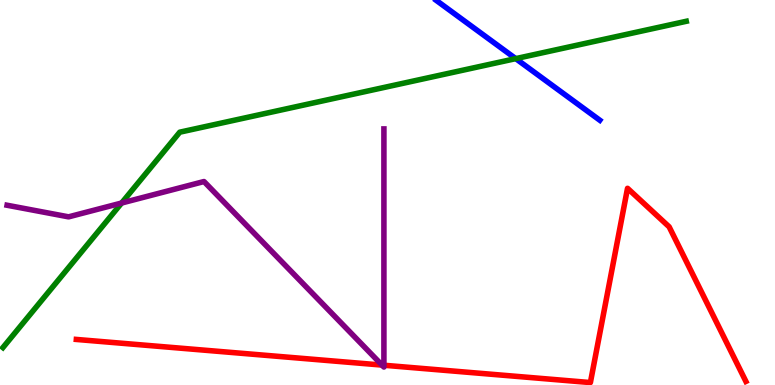[{'lines': ['blue', 'red'], 'intersections': []}, {'lines': ['green', 'red'], 'intersections': []}, {'lines': ['purple', 'red'], 'intersections': [{'x': 4.93, 'y': 0.517}, {'x': 4.95, 'y': 0.513}]}, {'lines': ['blue', 'green'], 'intersections': [{'x': 6.65, 'y': 8.48}]}, {'lines': ['blue', 'purple'], 'intersections': []}, {'lines': ['green', 'purple'], 'intersections': [{'x': 1.57, 'y': 4.73}]}]